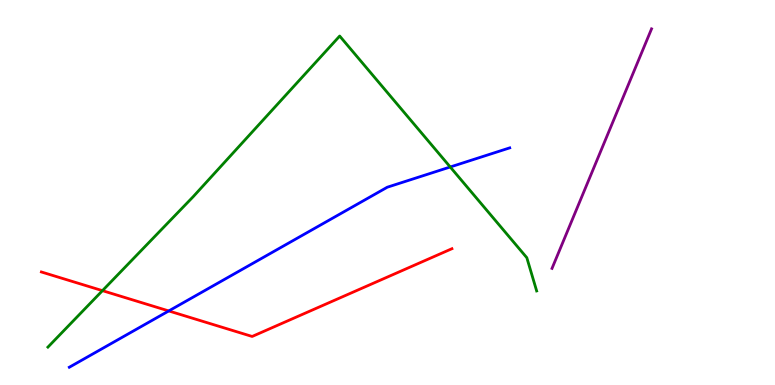[{'lines': ['blue', 'red'], 'intersections': [{'x': 2.18, 'y': 1.92}]}, {'lines': ['green', 'red'], 'intersections': [{'x': 1.32, 'y': 2.45}]}, {'lines': ['purple', 'red'], 'intersections': []}, {'lines': ['blue', 'green'], 'intersections': [{'x': 5.81, 'y': 5.66}]}, {'lines': ['blue', 'purple'], 'intersections': []}, {'lines': ['green', 'purple'], 'intersections': []}]